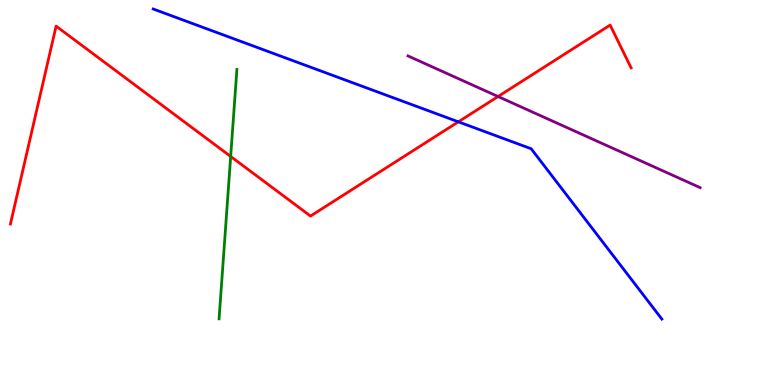[{'lines': ['blue', 'red'], 'intersections': [{'x': 5.91, 'y': 6.84}]}, {'lines': ['green', 'red'], 'intersections': [{'x': 2.98, 'y': 5.94}]}, {'lines': ['purple', 'red'], 'intersections': [{'x': 6.43, 'y': 7.49}]}, {'lines': ['blue', 'green'], 'intersections': []}, {'lines': ['blue', 'purple'], 'intersections': []}, {'lines': ['green', 'purple'], 'intersections': []}]